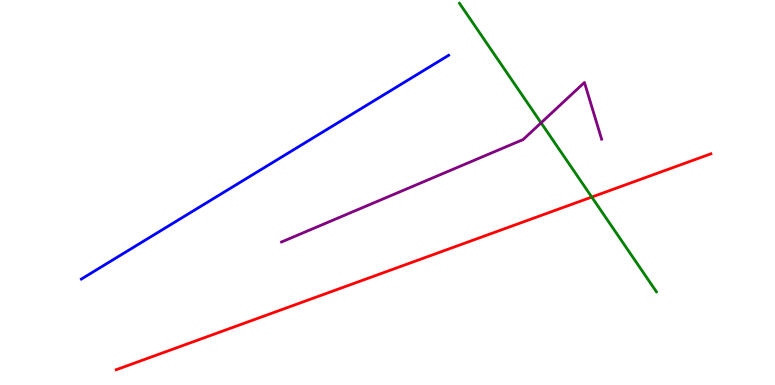[{'lines': ['blue', 'red'], 'intersections': []}, {'lines': ['green', 'red'], 'intersections': [{'x': 7.64, 'y': 4.88}]}, {'lines': ['purple', 'red'], 'intersections': []}, {'lines': ['blue', 'green'], 'intersections': []}, {'lines': ['blue', 'purple'], 'intersections': []}, {'lines': ['green', 'purple'], 'intersections': [{'x': 6.98, 'y': 6.81}]}]